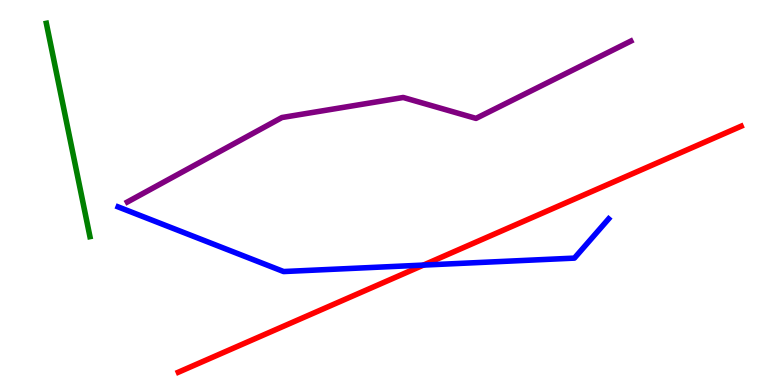[{'lines': ['blue', 'red'], 'intersections': [{'x': 5.46, 'y': 3.11}]}, {'lines': ['green', 'red'], 'intersections': []}, {'lines': ['purple', 'red'], 'intersections': []}, {'lines': ['blue', 'green'], 'intersections': []}, {'lines': ['blue', 'purple'], 'intersections': []}, {'lines': ['green', 'purple'], 'intersections': []}]